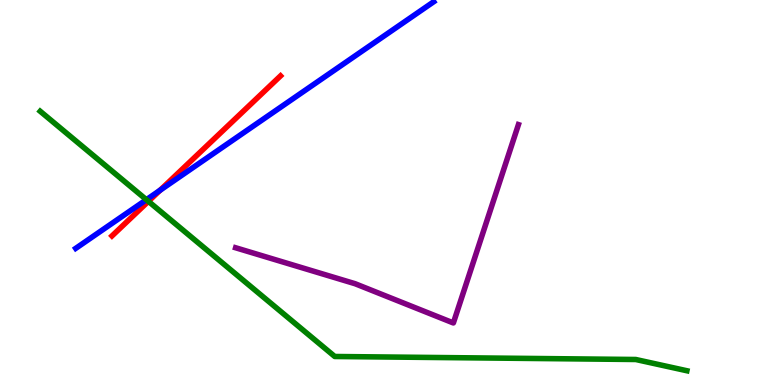[{'lines': ['blue', 'red'], 'intersections': [{'x': 2.07, 'y': 5.06}]}, {'lines': ['green', 'red'], 'intersections': [{'x': 1.91, 'y': 4.77}]}, {'lines': ['purple', 'red'], 'intersections': []}, {'lines': ['blue', 'green'], 'intersections': [{'x': 1.89, 'y': 4.81}]}, {'lines': ['blue', 'purple'], 'intersections': []}, {'lines': ['green', 'purple'], 'intersections': []}]